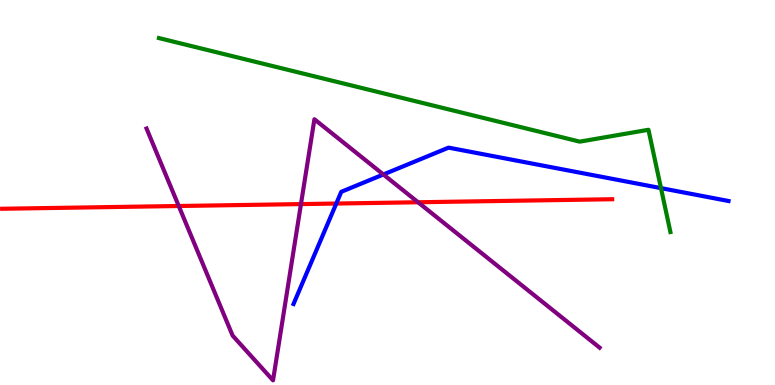[{'lines': ['blue', 'red'], 'intersections': [{'x': 4.34, 'y': 4.71}]}, {'lines': ['green', 'red'], 'intersections': []}, {'lines': ['purple', 'red'], 'intersections': [{'x': 2.31, 'y': 4.65}, {'x': 3.88, 'y': 4.7}, {'x': 5.39, 'y': 4.75}]}, {'lines': ['blue', 'green'], 'intersections': [{'x': 8.53, 'y': 5.11}]}, {'lines': ['blue', 'purple'], 'intersections': [{'x': 4.95, 'y': 5.47}]}, {'lines': ['green', 'purple'], 'intersections': []}]